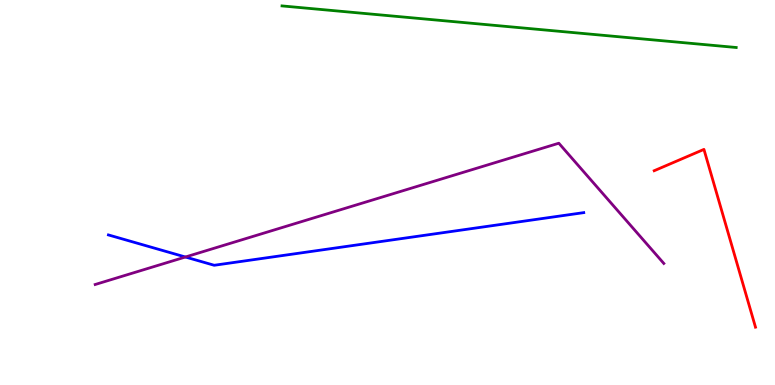[{'lines': ['blue', 'red'], 'intersections': []}, {'lines': ['green', 'red'], 'intersections': []}, {'lines': ['purple', 'red'], 'intersections': []}, {'lines': ['blue', 'green'], 'intersections': []}, {'lines': ['blue', 'purple'], 'intersections': [{'x': 2.39, 'y': 3.32}]}, {'lines': ['green', 'purple'], 'intersections': []}]